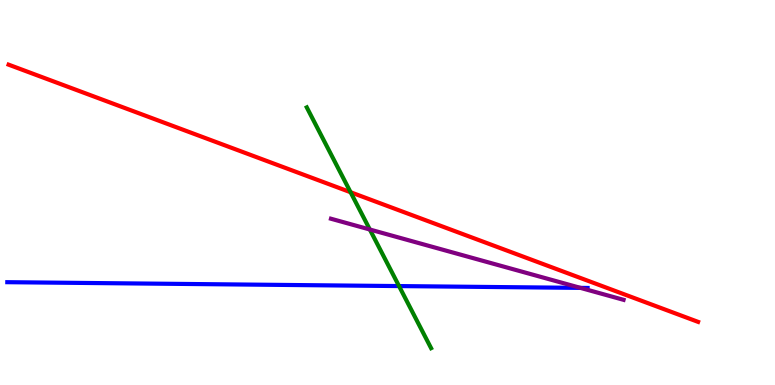[{'lines': ['blue', 'red'], 'intersections': []}, {'lines': ['green', 'red'], 'intersections': [{'x': 4.52, 'y': 5.01}]}, {'lines': ['purple', 'red'], 'intersections': []}, {'lines': ['blue', 'green'], 'intersections': [{'x': 5.15, 'y': 2.57}]}, {'lines': ['blue', 'purple'], 'intersections': [{'x': 7.49, 'y': 2.52}]}, {'lines': ['green', 'purple'], 'intersections': [{'x': 4.77, 'y': 4.04}]}]